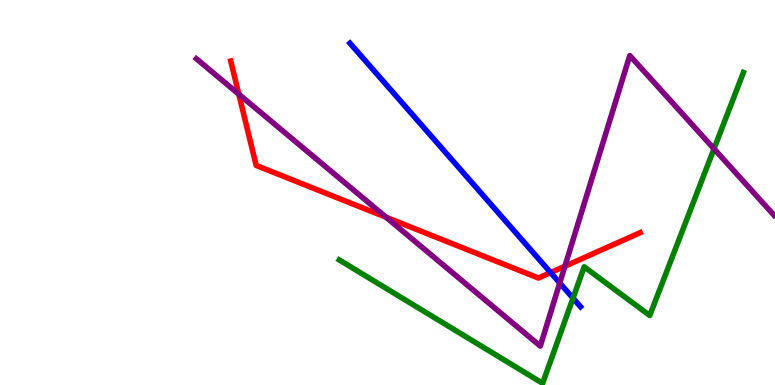[{'lines': ['blue', 'red'], 'intersections': [{'x': 7.11, 'y': 2.92}]}, {'lines': ['green', 'red'], 'intersections': []}, {'lines': ['purple', 'red'], 'intersections': [{'x': 3.08, 'y': 7.55}, {'x': 4.98, 'y': 4.36}, {'x': 7.29, 'y': 3.08}]}, {'lines': ['blue', 'green'], 'intersections': [{'x': 7.39, 'y': 2.26}]}, {'lines': ['blue', 'purple'], 'intersections': [{'x': 7.22, 'y': 2.65}]}, {'lines': ['green', 'purple'], 'intersections': [{'x': 9.21, 'y': 6.14}]}]